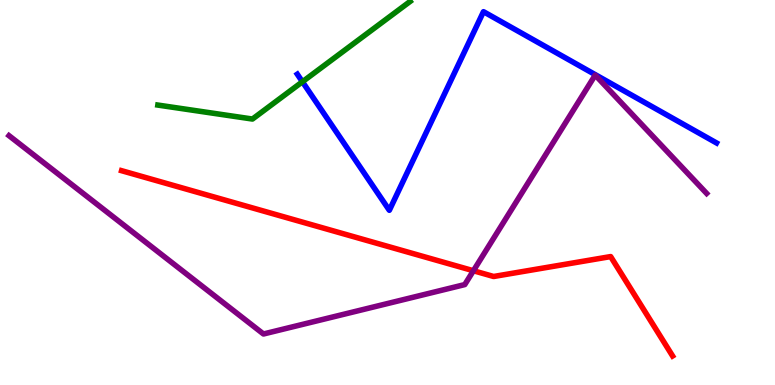[{'lines': ['blue', 'red'], 'intersections': []}, {'lines': ['green', 'red'], 'intersections': []}, {'lines': ['purple', 'red'], 'intersections': [{'x': 6.11, 'y': 2.97}]}, {'lines': ['blue', 'green'], 'intersections': [{'x': 3.9, 'y': 7.88}]}, {'lines': ['blue', 'purple'], 'intersections': []}, {'lines': ['green', 'purple'], 'intersections': []}]